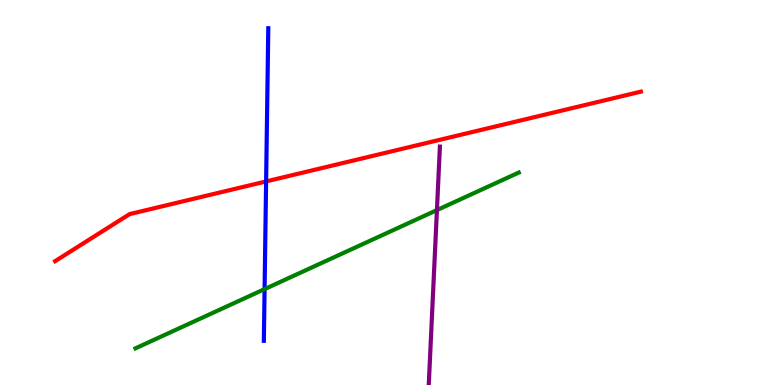[{'lines': ['blue', 'red'], 'intersections': [{'x': 3.43, 'y': 5.29}]}, {'lines': ['green', 'red'], 'intersections': []}, {'lines': ['purple', 'red'], 'intersections': []}, {'lines': ['blue', 'green'], 'intersections': [{'x': 3.41, 'y': 2.49}]}, {'lines': ['blue', 'purple'], 'intersections': []}, {'lines': ['green', 'purple'], 'intersections': [{'x': 5.64, 'y': 4.54}]}]